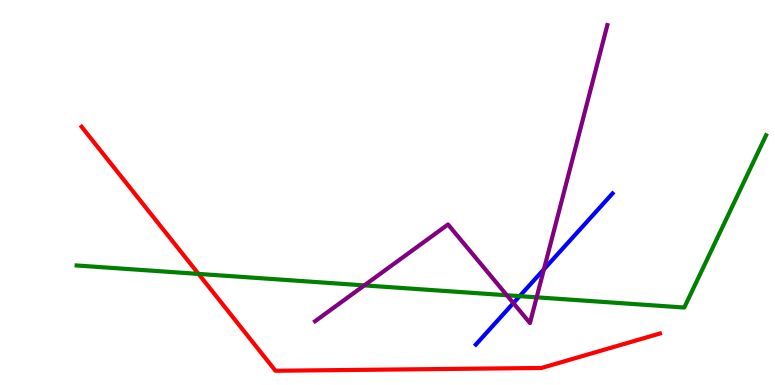[{'lines': ['blue', 'red'], 'intersections': []}, {'lines': ['green', 'red'], 'intersections': [{'x': 2.56, 'y': 2.89}]}, {'lines': ['purple', 'red'], 'intersections': []}, {'lines': ['blue', 'green'], 'intersections': [{'x': 6.71, 'y': 2.31}]}, {'lines': ['blue', 'purple'], 'intersections': [{'x': 6.62, 'y': 2.13}, {'x': 7.02, 'y': 3.0}]}, {'lines': ['green', 'purple'], 'intersections': [{'x': 4.7, 'y': 2.59}, {'x': 6.54, 'y': 2.33}, {'x': 6.92, 'y': 2.28}]}]